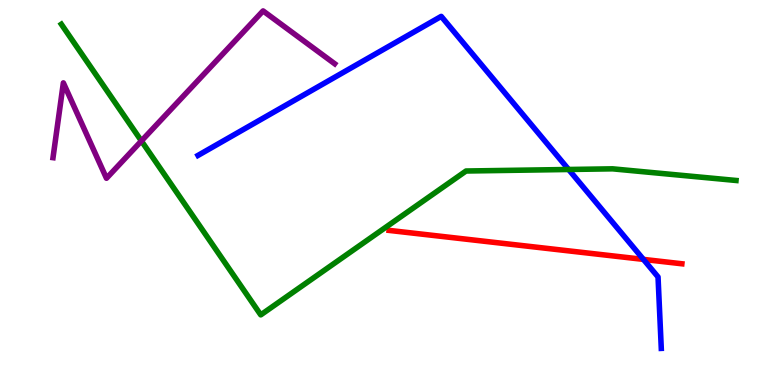[{'lines': ['blue', 'red'], 'intersections': [{'x': 8.3, 'y': 3.26}]}, {'lines': ['green', 'red'], 'intersections': []}, {'lines': ['purple', 'red'], 'intersections': []}, {'lines': ['blue', 'green'], 'intersections': [{'x': 7.34, 'y': 5.6}]}, {'lines': ['blue', 'purple'], 'intersections': []}, {'lines': ['green', 'purple'], 'intersections': [{'x': 1.82, 'y': 6.34}]}]